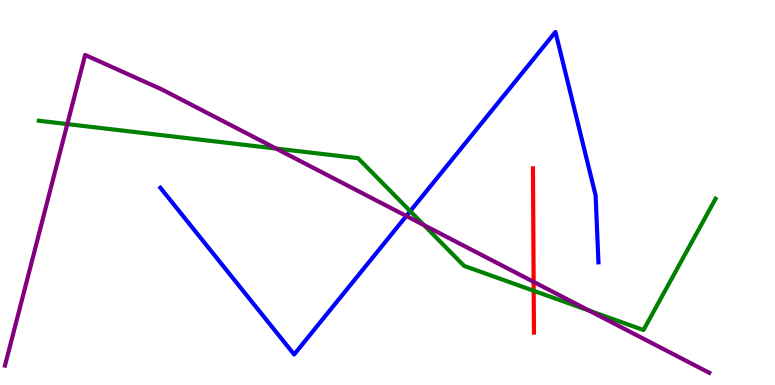[{'lines': ['blue', 'red'], 'intersections': []}, {'lines': ['green', 'red'], 'intersections': [{'x': 6.89, 'y': 2.45}]}, {'lines': ['purple', 'red'], 'intersections': [{'x': 6.89, 'y': 2.68}]}, {'lines': ['blue', 'green'], 'intersections': [{'x': 5.29, 'y': 4.51}]}, {'lines': ['blue', 'purple'], 'intersections': [{'x': 5.24, 'y': 4.39}]}, {'lines': ['green', 'purple'], 'intersections': [{'x': 0.868, 'y': 6.78}, {'x': 3.56, 'y': 6.14}, {'x': 5.47, 'y': 4.15}, {'x': 7.6, 'y': 1.93}]}]